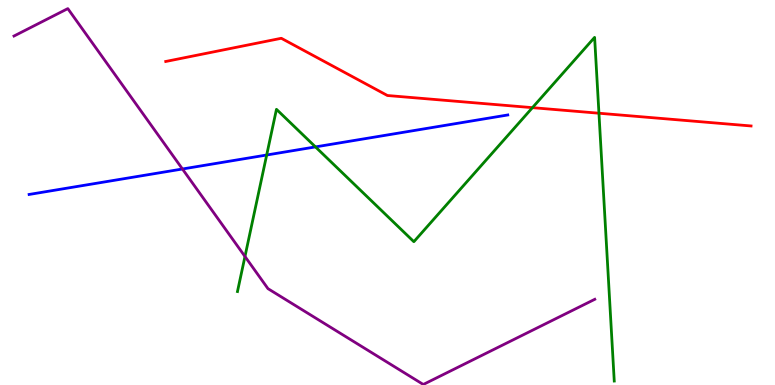[{'lines': ['blue', 'red'], 'intersections': []}, {'lines': ['green', 'red'], 'intersections': [{'x': 6.87, 'y': 7.2}, {'x': 7.73, 'y': 7.06}]}, {'lines': ['purple', 'red'], 'intersections': []}, {'lines': ['blue', 'green'], 'intersections': [{'x': 3.44, 'y': 5.97}, {'x': 4.07, 'y': 6.18}]}, {'lines': ['blue', 'purple'], 'intersections': [{'x': 2.35, 'y': 5.61}]}, {'lines': ['green', 'purple'], 'intersections': [{'x': 3.16, 'y': 3.34}]}]